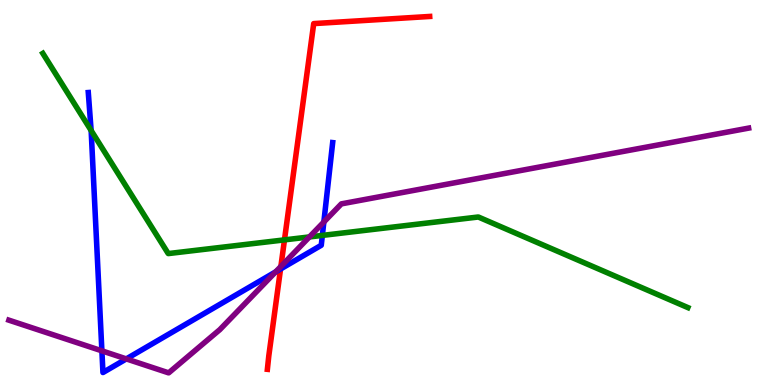[{'lines': ['blue', 'red'], 'intersections': [{'x': 3.62, 'y': 3.01}]}, {'lines': ['green', 'red'], 'intersections': [{'x': 3.67, 'y': 3.77}]}, {'lines': ['purple', 'red'], 'intersections': [{'x': 3.62, 'y': 3.08}]}, {'lines': ['blue', 'green'], 'intersections': [{'x': 1.18, 'y': 6.61}, {'x': 4.16, 'y': 3.89}]}, {'lines': ['blue', 'purple'], 'intersections': [{'x': 1.31, 'y': 0.887}, {'x': 1.63, 'y': 0.678}, {'x': 3.56, 'y': 2.94}, {'x': 4.18, 'y': 4.23}]}, {'lines': ['green', 'purple'], 'intersections': [{'x': 3.99, 'y': 3.85}]}]